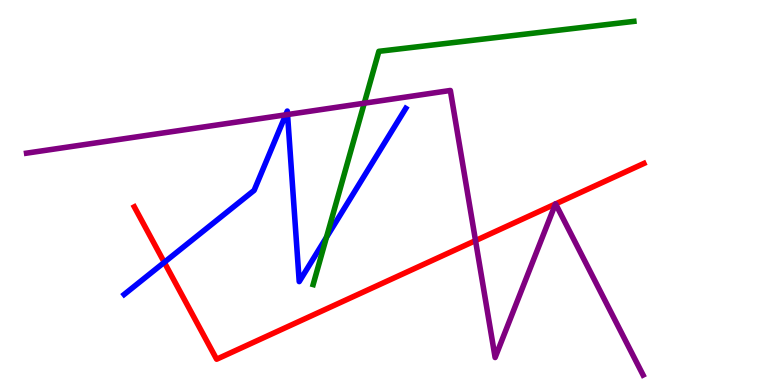[{'lines': ['blue', 'red'], 'intersections': [{'x': 2.12, 'y': 3.19}]}, {'lines': ['green', 'red'], 'intersections': []}, {'lines': ['purple', 'red'], 'intersections': [{'x': 6.14, 'y': 3.75}, {'x': 7.17, 'y': 4.7}, {'x': 7.17, 'y': 4.7}]}, {'lines': ['blue', 'green'], 'intersections': [{'x': 4.21, 'y': 3.84}]}, {'lines': ['blue', 'purple'], 'intersections': [{'x': 3.69, 'y': 7.02}, {'x': 3.71, 'y': 7.02}]}, {'lines': ['green', 'purple'], 'intersections': [{'x': 4.7, 'y': 7.32}]}]